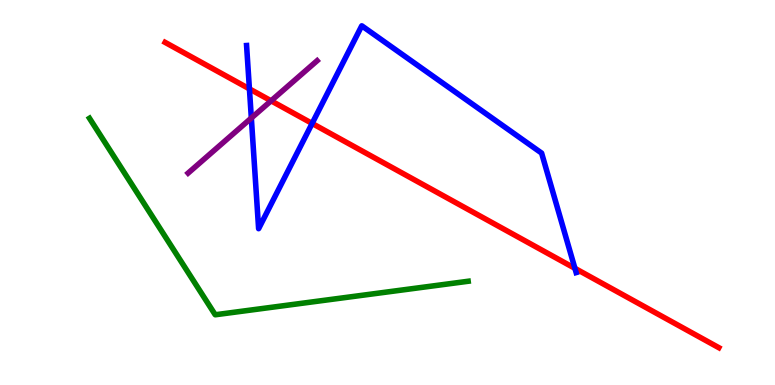[{'lines': ['blue', 'red'], 'intersections': [{'x': 3.22, 'y': 7.69}, {'x': 4.03, 'y': 6.79}, {'x': 7.42, 'y': 3.03}]}, {'lines': ['green', 'red'], 'intersections': []}, {'lines': ['purple', 'red'], 'intersections': [{'x': 3.5, 'y': 7.38}]}, {'lines': ['blue', 'green'], 'intersections': []}, {'lines': ['blue', 'purple'], 'intersections': [{'x': 3.24, 'y': 6.93}]}, {'lines': ['green', 'purple'], 'intersections': []}]